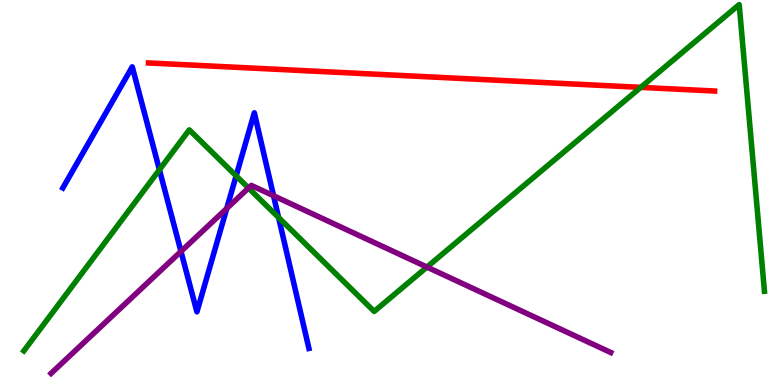[{'lines': ['blue', 'red'], 'intersections': []}, {'lines': ['green', 'red'], 'intersections': [{'x': 8.27, 'y': 7.73}]}, {'lines': ['purple', 'red'], 'intersections': []}, {'lines': ['blue', 'green'], 'intersections': [{'x': 2.06, 'y': 5.59}, {'x': 3.05, 'y': 5.43}, {'x': 3.59, 'y': 4.35}]}, {'lines': ['blue', 'purple'], 'intersections': [{'x': 2.34, 'y': 3.47}, {'x': 2.93, 'y': 4.59}, {'x': 3.53, 'y': 4.92}]}, {'lines': ['green', 'purple'], 'intersections': [{'x': 3.21, 'y': 5.12}, {'x': 5.51, 'y': 3.06}]}]